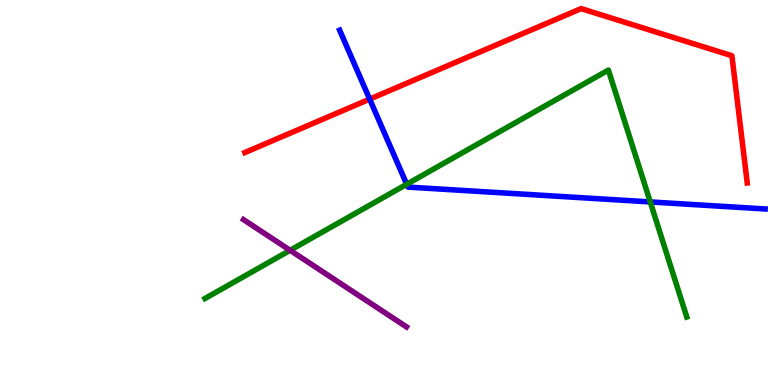[{'lines': ['blue', 'red'], 'intersections': [{'x': 4.77, 'y': 7.43}]}, {'lines': ['green', 'red'], 'intersections': []}, {'lines': ['purple', 'red'], 'intersections': []}, {'lines': ['blue', 'green'], 'intersections': [{'x': 5.25, 'y': 5.21}, {'x': 8.39, 'y': 4.76}]}, {'lines': ['blue', 'purple'], 'intersections': []}, {'lines': ['green', 'purple'], 'intersections': [{'x': 3.74, 'y': 3.5}]}]